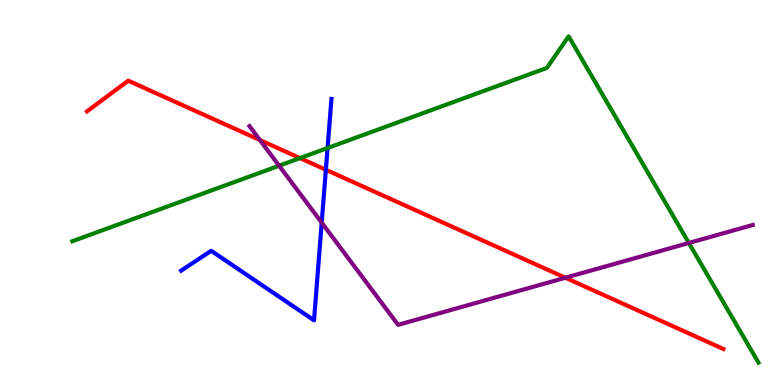[{'lines': ['blue', 'red'], 'intersections': [{'x': 4.2, 'y': 5.59}]}, {'lines': ['green', 'red'], 'intersections': [{'x': 3.87, 'y': 5.89}]}, {'lines': ['purple', 'red'], 'intersections': [{'x': 3.35, 'y': 6.36}, {'x': 7.3, 'y': 2.79}]}, {'lines': ['blue', 'green'], 'intersections': [{'x': 4.23, 'y': 6.16}]}, {'lines': ['blue', 'purple'], 'intersections': [{'x': 4.15, 'y': 4.22}]}, {'lines': ['green', 'purple'], 'intersections': [{'x': 3.6, 'y': 5.7}, {'x': 8.89, 'y': 3.69}]}]